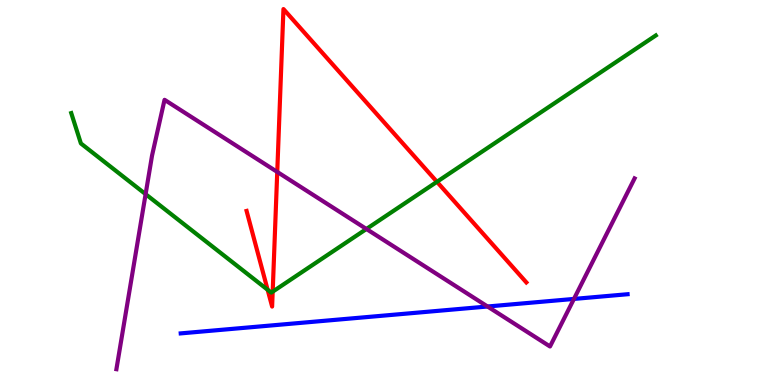[{'lines': ['blue', 'red'], 'intersections': []}, {'lines': ['green', 'red'], 'intersections': [{'x': 3.45, 'y': 2.47}, {'x': 3.52, 'y': 2.42}, {'x': 5.64, 'y': 5.28}]}, {'lines': ['purple', 'red'], 'intersections': [{'x': 3.58, 'y': 5.53}]}, {'lines': ['blue', 'green'], 'intersections': []}, {'lines': ['blue', 'purple'], 'intersections': [{'x': 6.29, 'y': 2.04}, {'x': 7.41, 'y': 2.24}]}, {'lines': ['green', 'purple'], 'intersections': [{'x': 1.88, 'y': 4.96}, {'x': 4.73, 'y': 4.05}]}]